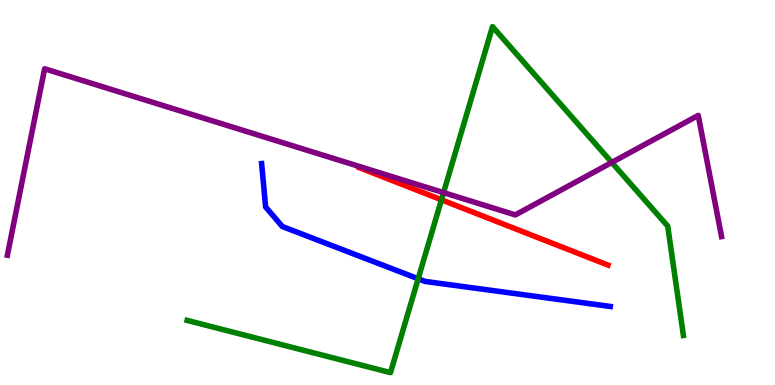[{'lines': ['blue', 'red'], 'intersections': []}, {'lines': ['green', 'red'], 'intersections': [{'x': 5.7, 'y': 4.81}]}, {'lines': ['purple', 'red'], 'intersections': []}, {'lines': ['blue', 'green'], 'intersections': [{'x': 5.4, 'y': 2.76}]}, {'lines': ['blue', 'purple'], 'intersections': []}, {'lines': ['green', 'purple'], 'intersections': [{'x': 5.72, 'y': 5.0}, {'x': 7.89, 'y': 5.78}]}]